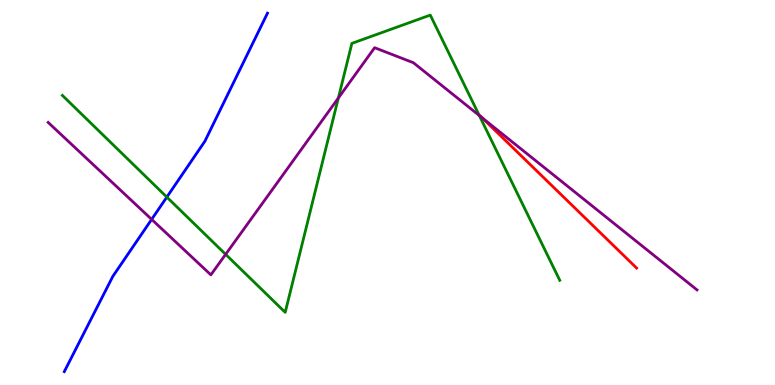[{'lines': ['blue', 'red'], 'intersections': []}, {'lines': ['green', 'red'], 'intersections': []}, {'lines': ['purple', 'red'], 'intersections': [{'x': 6.22, 'y': 6.94}]}, {'lines': ['blue', 'green'], 'intersections': [{'x': 2.15, 'y': 4.88}]}, {'lines': ['blue', 'purple'], 'intersections': [{'x': 1.96, 'y': 4.3}]}, {'lines': ['green', 'purple'], 'intersections': [{'x': 2.91, 'y': 3.39}, {'x': 4.37, 'y': 7.45}, {'x': 6.18, 'y': 7.0}]}]